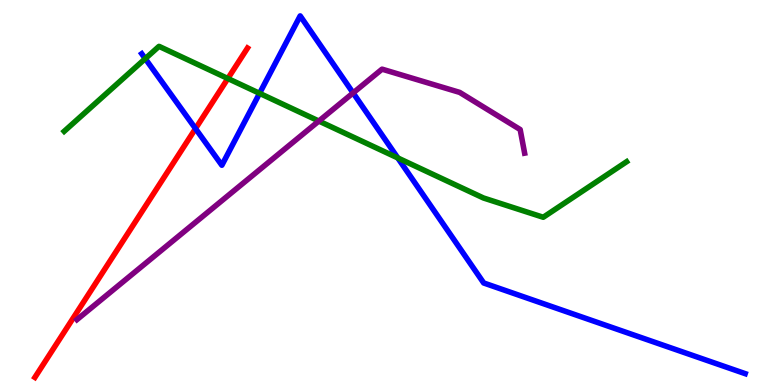[{'lines': ['blue', 'red'], 'intersections': [{'x': 2.52, 'y': 6.66}]}, {'lines': ['green', 'red'], 'intersections': [{'x': 2.94, 'y': 7.96}]}, {'lines': ['purple', 'red'], 'intersections': []}, {'lines': ['blue', 'green'], 'intersections': [{'x': 1.87, 'y': 8.48}, {'x': 3.35, 'y': 7.58}, {'x': 5.13, 'y': 5.9}]}, {'lines': ['blue', 'purple'], 'intersections': [{'x': 4.56, 'y': 7.59}]}, {'lines': ['green', 'purple'], 'intersections': [{'x': 4.11, 'y': 6.86}]}]